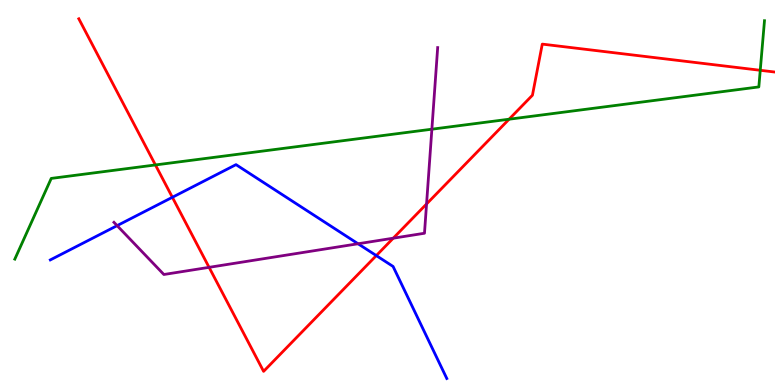[{'lines': ['blue', 'red'], 'intersections': [{'x': 2.22, 'y': 4.88}, {'x': 4.86, 'y': 3.36}]}, {'lines': ['green', 'red'], 'intersections': [{'x': 2.01, 'y': 5.72}, {'x': 6.57, 'y': 6.9}, {'x': 9.81, 'y': 8.17}]}, {'lines': ['purple', 'red'], 'intersections': [{'x': 2.7, 'y': 3.06}, {'x': 5.07, 'y': 3.81}, {'x': 5.5, 'y': 4.7}]}, {'lines': ['blue', 'green'], 'intersections': []}, {'lines': ['blue', 'purple'], 'intersections': [{'x': 1.51, 'y': 4.14}, {'x': 4.62, 'y': 3.67}]}, {'lines': ['green', 'purple'], 'intersections': [{'x': 5.57, 'y': 6.64}]}]